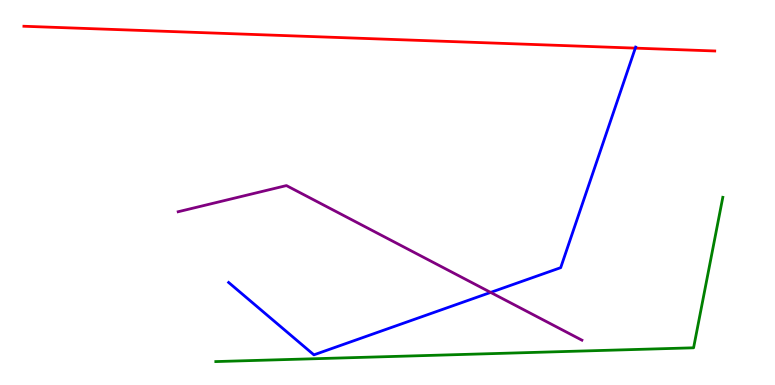[{'lines': ['blue', 'red'], 'intersections': [{'x': 8.2, 'y': 8.75}]}, {'lines': ['green', 'red'], 'intersections': []}, {'lines': ['purple', 'red'], 'intersections': []}, {'lines': ['blue', 'green'], 'intersections': []}, {'lines': ['blue', 'purple'], 'intersections': [{'x': 6.33, 'y': 2.4}]}, {'lines': ['green', 'purple'], 'intersections': []}]